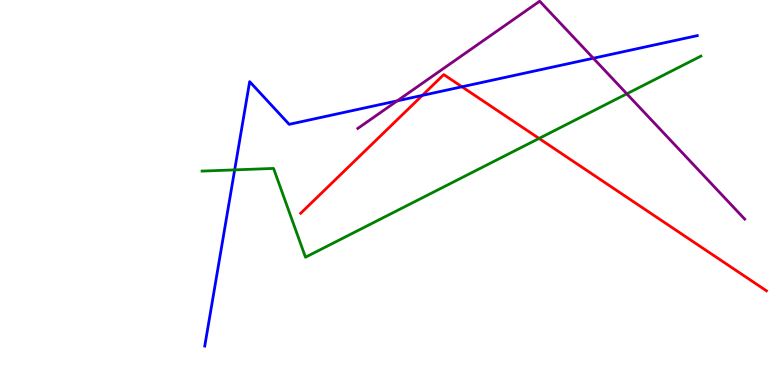[{'lines': ['blue', 'red'], 'intersections': [{'x': 5.45, 'y': 7.52}, {'x': 5.96, 'y': 7.75}]}, {'lines': ['green', 'red'], 'intersections': [{'x': 6.96, 'y': 6.4}]}, {'lines': ['purple', 'red'], 'intersections': []}, {'lines': ['blue', 'green'], 'intersections': [{'x': 3.03, 'y': 5.59}]}, {'lines': ['blue', 'purple'], 'intersections': [{'x': 5.13, 'y': 7.38}, {'x': 7.66, 'y': 8.49}]}, {'lines': ['green', 'purple'], 'intersections': [{'x': 8.09, 'y': 7.56}]}]